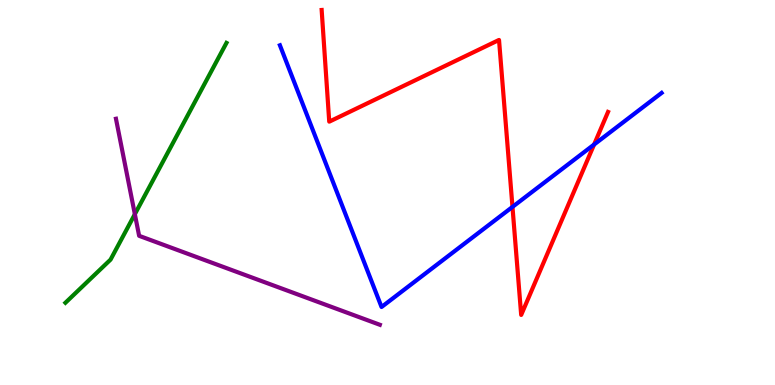[{'lines': ['blue', 'red'], 'intersections': [{'x': 6.61, 'y': 4.63}, {'x': 7.67, 'y': 6.25}]}, {'lines': ['green', 'red'], 'intersections': []}, {'lines': ['purple', 'red'], 'intersections': []}, {'lines': ['blue', 'green'], 'intersections': []}, {'lines': ['blue', 'purple'], 'intersections': []}, {'lines': ['green', 'purple'], 'intersections': [{'x': 1.74, 'y': 4.44}]}]